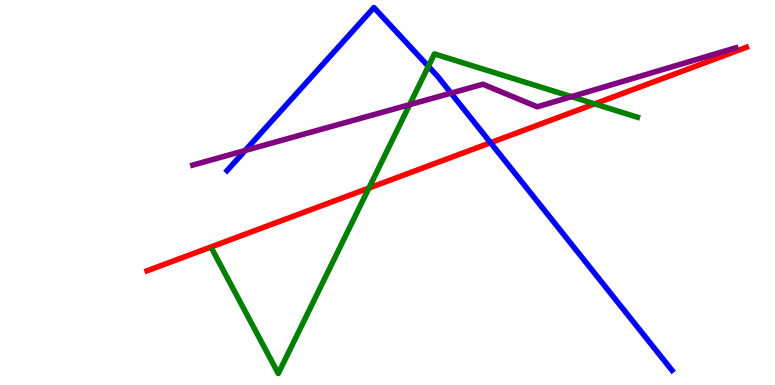[{'lines': ['blue', 'red'], 'intersections': [{'x': 6.33, 'y': 6.29}]}, {'lines': ['green', 'red'], 'intersections': [{'x': 4.76, 'y': 5.11}, {'x': 7.67, 'y': 7.3}]}, {'lines': ['purple', 'red'], 'intersections': []}, {'lines': ['blue', 'green'], 'intersections': [{'x': 5.53, 'y': 8.28}]}, {'lines': ['blue', 'purple'], 'intersections': [{'x': 3.16, 'y': 6.09}, {'x': 5.82, 'y': 7.58}]}, {'lines': ['green', 'purple'], 'intersections': [{'x': 5.29, 'y': 7.28}, {'x': 7.37, 'y': 7.49}]}]